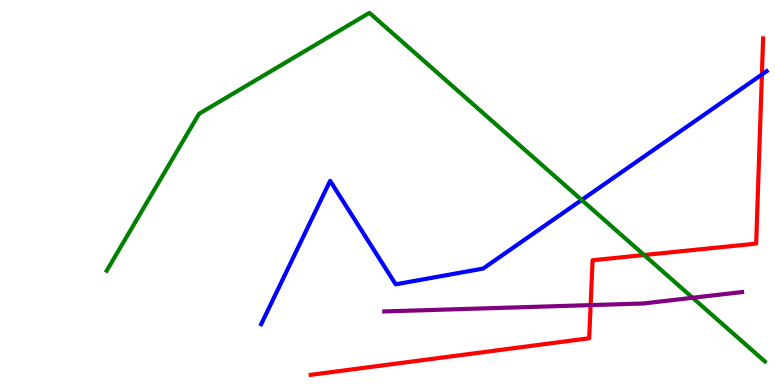[{'lines': ['blue', 'red'], 'intersections': [{'x': 9.83, 'y': 8.06}]}, {'lines': ['green', 'red'], 'intersections': [{'x': 8.31, 'y': 3.38}]}, {'lines': ['purple', 'red'], 'intersections': [{'x': 7.62, 'y': 2.08}]}, {'lines': ['blue', 'green'], 'intersections': [{'x': 7.51, 'y': 4.81}]}, {'lines': ['blue', 'purple'], 'intersections': []}, {'lines': ['green', 'purple'], 'intersections': [{'x': 8.94, 'y': 2.27}]}]